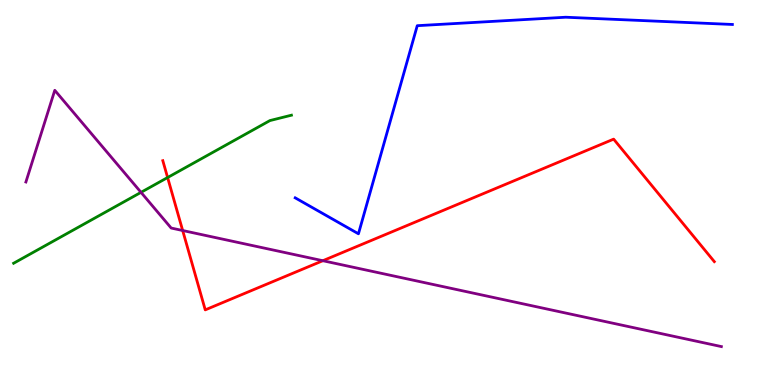[{'lines': ['blue', 'red'], 'intersections': []}, {'lines': ['green', 'red'], 'intersections': [{'x': 2.16, 'y': 5.39}]}, {'lines': ['purple', 'red'], 'intersections': [{'x': 2.36, 'y': 4.01}, {'x': 4.17, 'y': 3.23}]}, {'lines': ['blue', 'green'], 'intersections': []}, {'lines': ['blue', 'purple'], 'intersections': []}, {'lines': ['green', 'purple'], 'intersections': [{'x': 1.82, 'y': 5.0}]}]